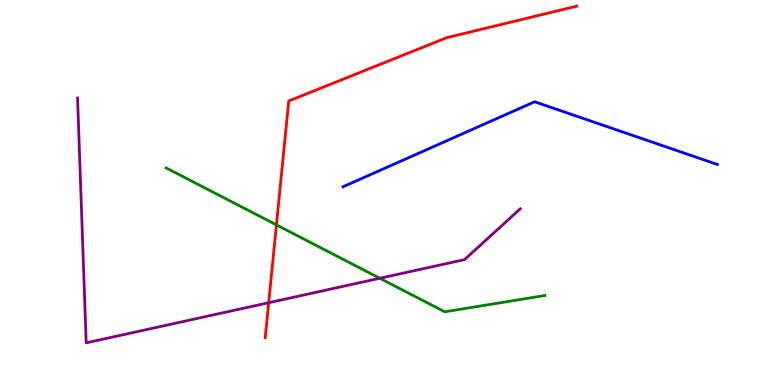[{'lines': ['blue', 'red'], 'intersections': []}, {'lines': ['green', 'red'], 'intersections': [{'x': 3.57, 'y': 4.16}]}, {'lines': ['purple', 'red'], 'intersections': [{'x': 3.47, 'y': 2.14}]}, {'lines': ['blue', 'green'], 'intersections': []}, {'lines': ['blue', 'purple'], 'intersections': []}, {'lines': ['green', 'purple'], 'intersections': [{'x': 4.9, 'y': 2.77}]}]